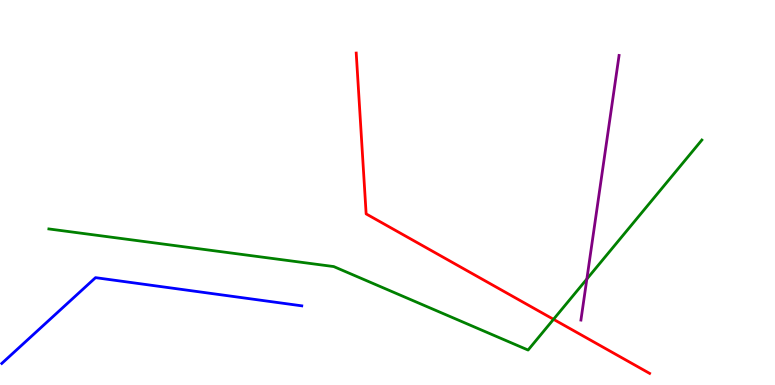[{'lines': ['blue', 'red'], 'intersections': []}, {'lines': ['green', 'red'], 'intersections': [{'x': 7.14, 'y': 1.71}]}, {'lines': ['purple', 'red'], 'intersections': []}, {'lines': ['blue', 'green'], 'intersections': []}, {'lines': ['blue', 'purple'], 'intersections': []}, {'lines': ['green', 'purple'], 'intersections': [{'x': 7.57, 'y': 2.75}]}]